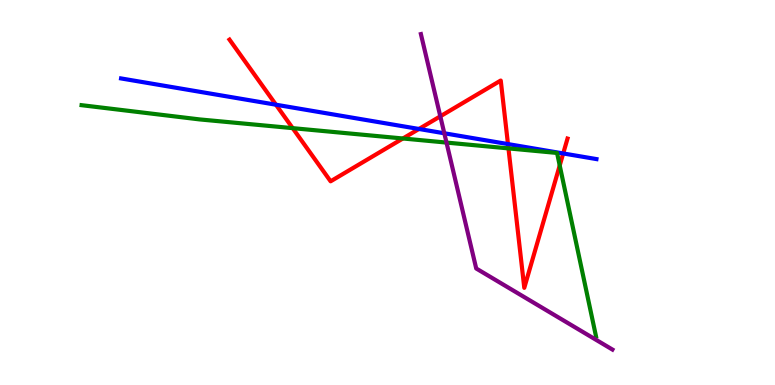[{'lines': ['blue', 'red'], 'intersections': [{'x': 3.56, 'y': 7.28}, {'x': 5.41, 'y': 6.65}, {'x': 6.55, 'y': 6.26}, {'x': 7.27, 'y': 6.01}]}, {'lines': ['green', 'red'], 'intersections': [{'x': 3.78, 'y': 6.67}, {'x': 5.2, 'y': 6.4}, {'x': 6.56, 'y': 6.15}, {'x': 7.22, 'y': 5.7}]}, {'lines': ['purple', 'red'], 'intersections': [{'x': 5.68, 'y': 6.98}]}, {'lines': ['blue', 'green'], 'intersections': []}, {'lines': ['blue', 'purple'], 'intersections': [{'x': 5.73, 'y': 6.54}]}, {'lines': ['green', 'purple'], 'intersections': [{'x': 5.76, 'y': 6.3}]}]